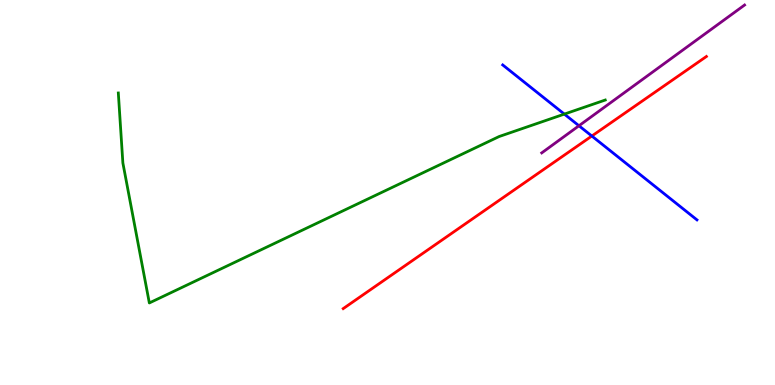[{'lines': ['blue', 'red'], 'intersections': [{'x': 7.64, 'y': 6.47}]}, {'lines': ['green', 'red'], 'intersections': []}, {'lines': ['purple', 'red'], 'intersections': []}, {'lines': ['blue', 'green'], 'intersections': [{'x': 7.28, 'y': 7.04}]}, {'lines': ['blue', 'purple'], 'intersections': [{'x': 7.47, 'y': 6.73}]}, {'lines': ['green', 'purple'], 'intersections': []}]